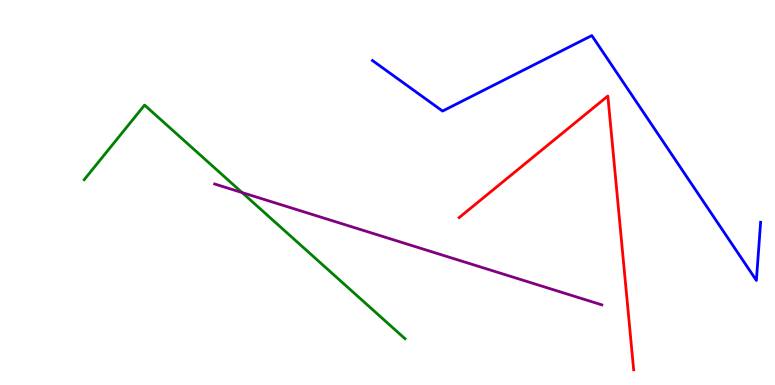[{'lines': ['blue', 'red'], 'intersections': []}, {'lines': ['green', 'red'], 'intersections': []}, {'lines': ['purple', 'red'], 'intersections': []}, {'lines': ['blue', 'green'], 'intersections': []}, {'lines': ['blue', 'purple'], 'intersections': []}, {'lines': ['green', 'purple'], 'intersections': [{'x': 3.12, 'y': 5.0}]}]